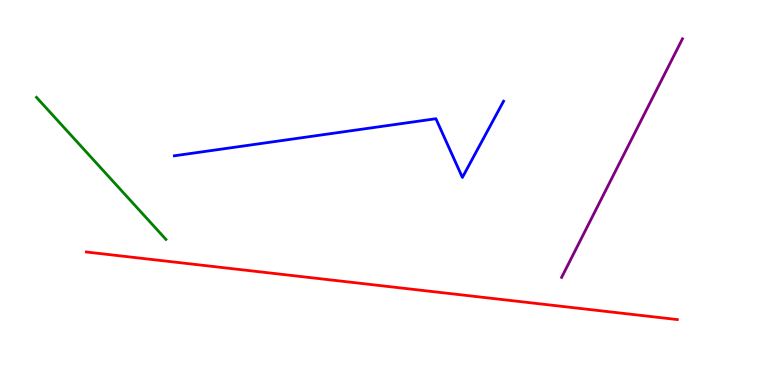[{'lines': ['blue', 'red'], 'intersections': []}, {'lines': ['green', 'red'], 'intersections': []}, {'lines': ['purple', 'red'], 'intersections': []}, {'lines': ['blue', 'green'], 'intersections': []}, {'lines': ['blue', 'purple'], 'intersections': []}, {'lines': ['green', 'purple'], 'intersections': []}]